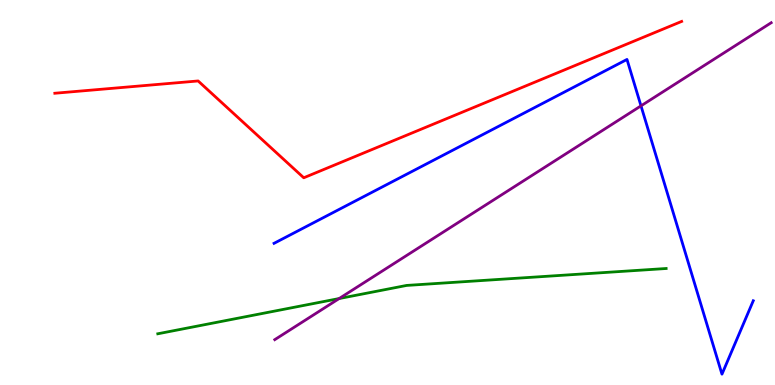[{'lines': ['blue', 'red'], 'intersections': []}, {'lines': ['green', 'red'], 'intersections': []}, {'lines': ['purple', 'red'], 'intersections': []}, {'lines': ['blue', 'green'], 'intersections': []}, {'lines': ['blue', 'purple'], 'intersections': [{'x': 8.27, 'y': 7.25}]}, {'lines': ['green', 'purple'], 'intersections': [{'x': 4.38, 'y': 2.25}]}]